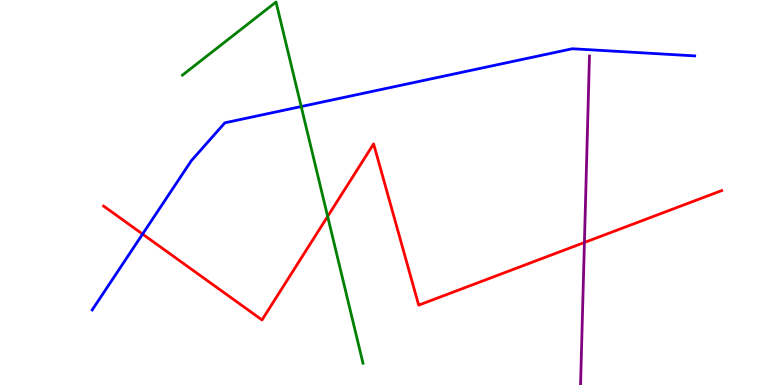[{'lines': ['blue', 'red'], 'intersections': [{'x': 1.84, 'y': 3.92}]}, {'lines': ['green', 'red'], 'intersections': [{'x': 4.23, 'y': 4.38}]}, {'lines': ['purple', 'red'], 'intersections': [{'x': 7.54, 'y': 3.7}]}, {'lines': ['blue', 'green'], 'intersections': [{'x': 3.89, 'y': 7.23}]}, {'lines': ['blue', 'purple'], 'intersections': []}, {'lines': ['green', 'purple'], 'intersections': []}]